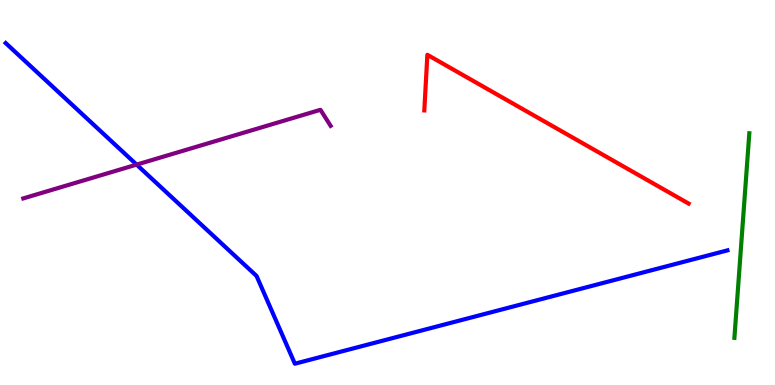[{'lines': ['blue', 'red'], 'intersections': []}, {'lines': ['green', 'red'], 'intersections': []}, {'lines': ['purple', 'red'], 'intersections': []}, {'lines': ['blue', 'green'], 'intersections': []}, {'lines': ['blue', 'purple'], 'intersections': [{'x': 1.76, 'y': 5.72}]}, {'lines': ['green', 'purple'], 'intersections': []}]